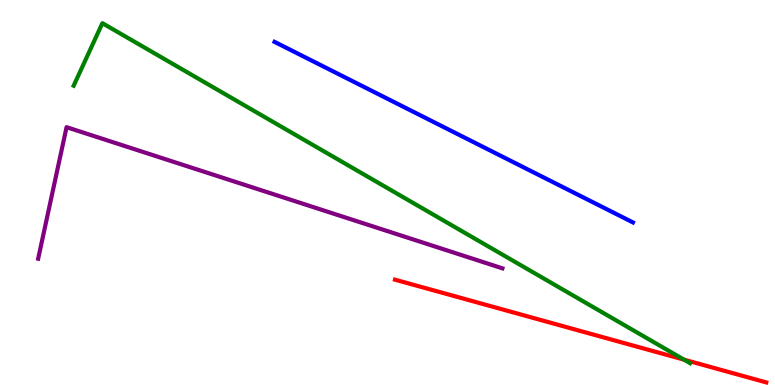[{'lines': ['blue', 'red'], 'intersections': []}, {'lines': ['green', 'red'], 'intersections': [{'x': 8.83, 'y': 0.658}]}, {'lines': ['purple', 'red'], 'intersections': []}, {'lines': ['blue', 'green'], 'intersections': []}, {'lines': ['blue', 'purple'], 'intersections': []}, {'lines': ['green', 'purple'], 'intersections': []}]